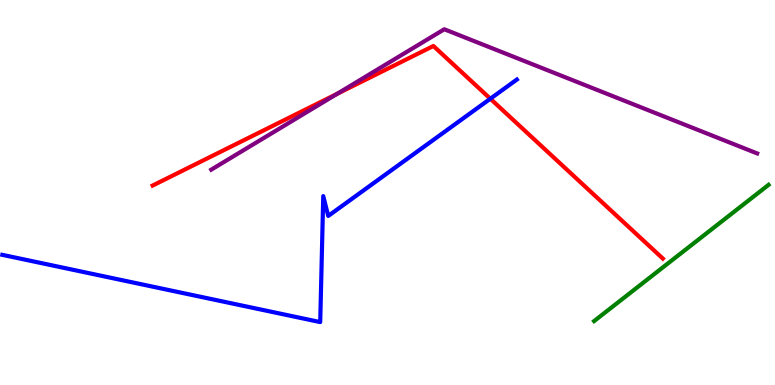[{'lines': ['blue', 'red'], 'intersections': [{'x': 6.33, 'y': 7.44}]}, {'lines': ['green', 'red'], 'intersections': []}, {'lines': ['purple', 'red'], 'intersections': [{'x': 4.35, 'y': 7.56}]}, {'lines': ['blue', 'green'], 'intersections': []}, {'lines': ['blue', 'purple'], 'intersections': []}, {'lines': ['green', 'purple'], 'intersections': []}]